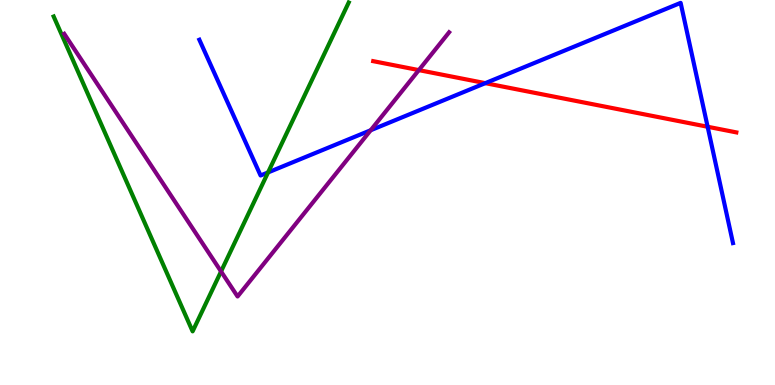[{'lines': ['blue', 'red'], 'intersections': [{'x': 6.26, 'y': 7.84}, {'x': 9.13, 'y': 6.71}]}, {'lines': ['green', 'red'], 'intersections': []}, {'lines': ['purple', 'red'], 'intersections': [{'x': 5.4, 'y': 8.18}]}, {'lines': ['blue', 'green'], 'intersections': [{'x': 3.46, 'y': 5.52}]}, {'lines': ['blue', 'purple'], 'intersections': [{'x': 4.78, 'y': 6.62}]}, {'lines': ['green', 'purple'], 'intersections': [{'x': 2.85, 'y': 2.95}]}]